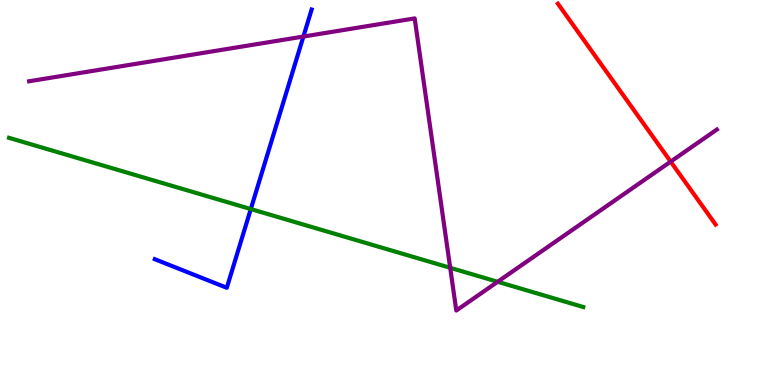[{'lines': ['blue', 'red'], 'intersections': []}, {'lines': ['green', 'red'], 'intersections': []}, {'lines': ['purple', 'red'], 'intersections': [{'x': 8.65, 'y': 5.8}]}, {'lines': ['blue', 'green'], 'intersections': [{'x': 3.24, 'y': 4.57}]}, {'lines': ['blue', 'purple'], 'intersections': [{'x': 3.91, 'y': 9.05}]}, {'lines': ['green', 'purple'], 'intersections': [{'x': 5.81, 'y': 3.04}, {'x': 6.42, 'y': 2.68}]}]